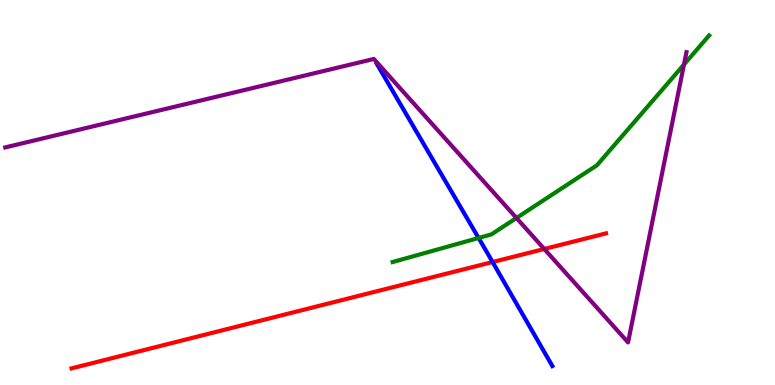[{'lines': ['blue', 'red'], 'intersections': [{'x': 6.36, 'y': 3.19}]}, {'lines': ['green', 'red'], 'intersections': []}, {'lines': ['purple', 'red'], 'intersections': [{'x': 7.02, 'y': 3.53}]}, {'lines': ['blue', 'green'], 'intersections': [{'x': 6.18, 'y': 3.82}]}, {'lines': ['blue', 'purple'], 'intersections': []}, {'lines': ['green', 'purple'], 'intersections': [{'x': 6.66, 'y': 4.34}, {'x': 8.83, 'y': 8.32}]}]